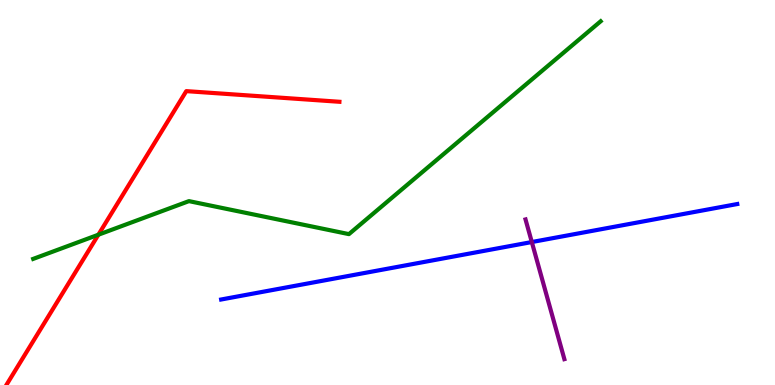[{'lines': ['blue', 'red'], 'intersections': []}, {'lines': ['green', 'red'], 'intersections': [{'x': 1.27, 'y': 3.9}]}, {'lines': ['purple', 'red'], 'intersections': []}, {'lines': ['blue', 'green'], 'intersections': []}, {'lines': ['blue', 'purple'], 'intersections': [{'x': 6.86, 'y': 3.71}]}, {'lines': ['green', 'purple'], 'intersections': []}]